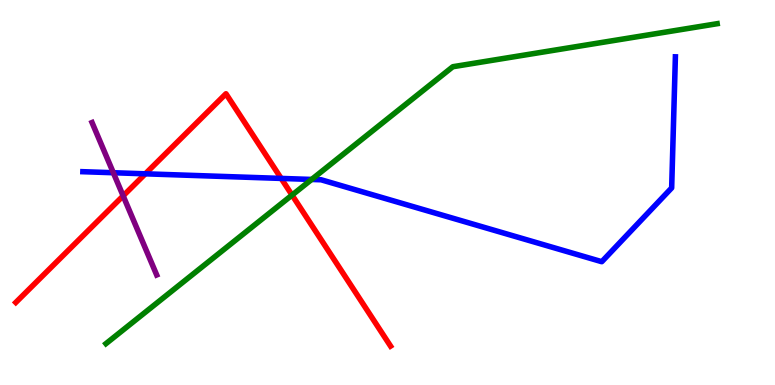[{'lines': ['blue', 'red'], 'intersections': [{'x': 1.88, 'y': 5.49}, {'x': 3.63, 'y': 5.37}]}, {'lines': ['green', 'red'], 'intersections': [{'x': 3.77, 'y': 4.93}]}, {'lines': ['purple', 'red'], 'intersections': [{'x': 1.59, 'y': 4.91}]}, {'lines': ['blue', 'green'], 'intersections': [{'x': 4.02, 'y': 5.34}]}, {'lines': ['blue', 'purple'], 'intersections': [{'x': 1.46, 'y': 5.51}]}, {'lines': ['green', 'purple'], 'intersections': []}]